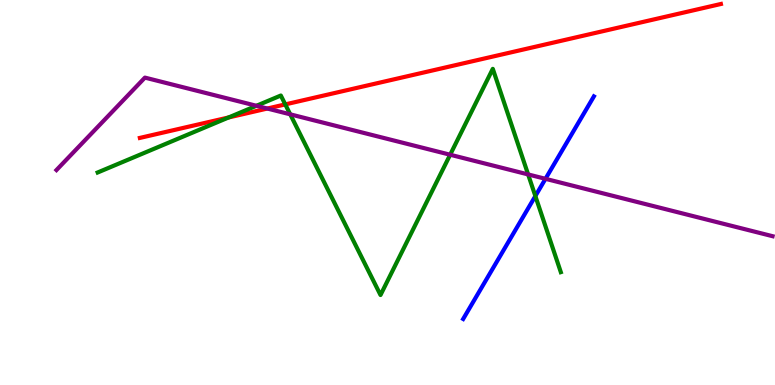[{'lines': ['blue', 'red'], 'intersections': []}, {'lines': ['green', 'red'], 'intersections': [{'x': 2.95, 'y': 6.95}, {'x': 3.68, 'y': 7.29}]}, {'lines': ['purple', 'red'], 'intersections': [{'x': 3.45, 'y': 7.18}]}, {'lines': ['blue', 'green'], 'intersections': [{'x': 6.91, 'y': 4.91}]}, {'lines': ['blue', 'purple'], 'intersections': [{'x': 7.04, 'y': 5.36}]}, {'lines': ['green', 'purple'], 'intersections': [{'x': 3.31, 'y': 7.25}, {'x': 3.74, 'y': 7.03}, {'x': 5.81, 'y': 5.98}, {'x': 6.81, 'y': 5.47}]}]